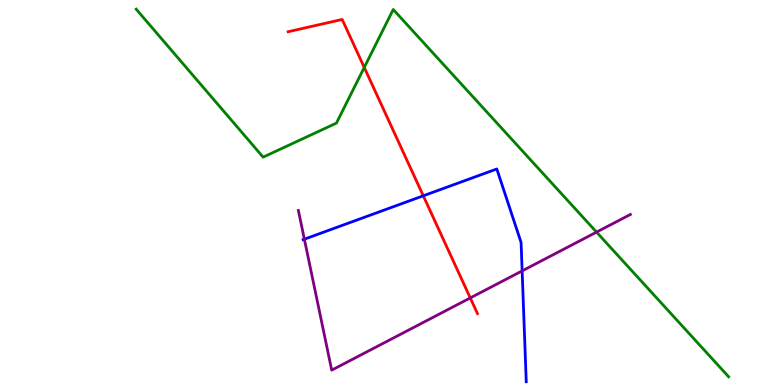[{'lines': ['blue', 'red'], 'intersections': [{'x': 5.46, 'y': 4.91}]}, {'lines': ['green', 'red'], 'intersections': [{'x': 4.7, 'y': 8.25}]}, {'lines': ['purple', 'red'], 'intersections': [{'x': 6.07, 'y': 2.26}]}, {'lines': ['blue', 'green'], 'intersections': []}, {'lines': ['blue', 'purple'], 'intersections': [{'x': 3.93, 'y': 3.79}, {'x': 6.74, 'y': 2.96}]}, {'lines': ['green', 'purple'], 'intersections': [{'x': 7.7, 'y': 3.97}]}]